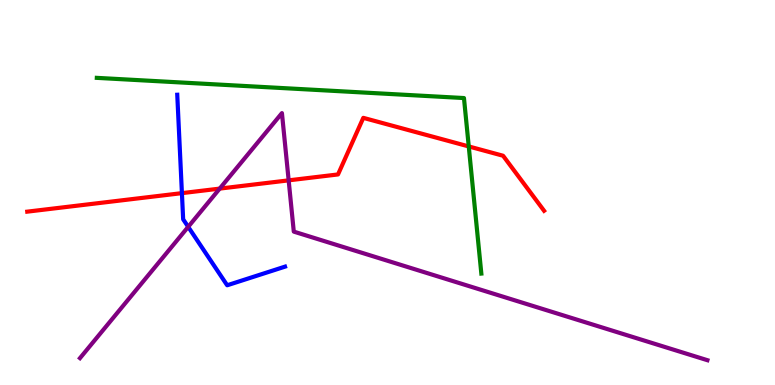[{'lines': ['blue', 'red'], 'intersections': [{'x': 2.35, 'y': 4.98}]}, {'lines': ['green', 'red'], 'intersections': [{'x': 6.05, 'y': 6.2}]}, {'lines': ['purple', 'red'], 'intersections': [{'x': 2.83, 'y': 5.1}, {'x': 3.72, 'y': 5.32}]}, {'lines': ['blue', 'green'], 'intersections': []}, {'lines': ['blue', 'purple'], 'intersections': [{'x': 2.43, 'y': 4.11}]}, {'lines': ['green', 'purple'], 'intersections': []}]